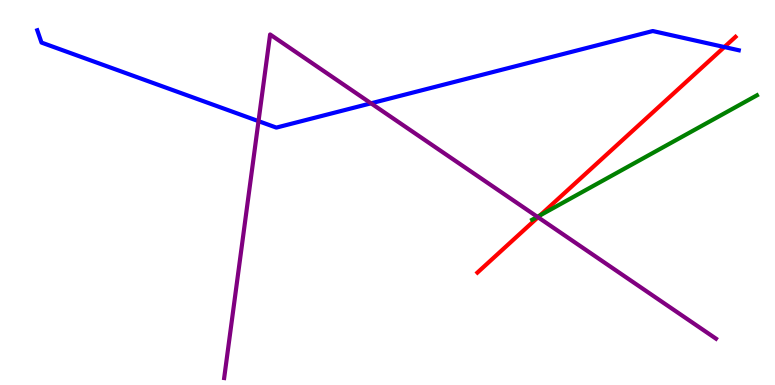[{'lines': ['blue', 'red'], 'intersections': [{'x': 9.35, 'y': 8.78}]}, {'lines': ['green', 'red'], 'intersections': [{'x': 6.97, 'y': 4.41}]}, {'lines': ['purple', 'red'], 'intersections': [{'x': 6.94, 'y': 4.36}]}, {'lines': ['blue', 'green'], 'intersections': []}, {'lines': ['blue', 'purple'], 'intersections': [{'x': 3.34, 'y': 6.85}, {'x': 4.79, 'y': 7.32}]}, {'lines': ['green', 'purple'], 'intersections': [{'x': 6.93, 'y': 4.37}]}]